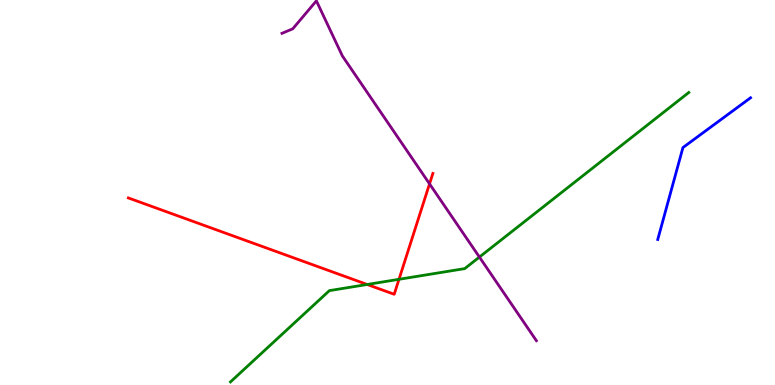[{'lines': ['blue', 'red'], 'intersections': []}, {'lines': ['green', 'red'], 'intersections': [{'x': 4.74, 'y': 2.61}, {'x': 5.15, 'y': 2.75}]}, {'lines': ['purple', 'red'], 'intersections': [{'x': 5.54, 'y': 5.22}]}, {'lines': ['blue', 'green'], 'intersections': []}, {'lines': ['blue', 'purple'], 'intersections': []}, {'lines': ['green', 'purple'], 'intersections': [{'x': 6.19, 'y': 3.32}]}]